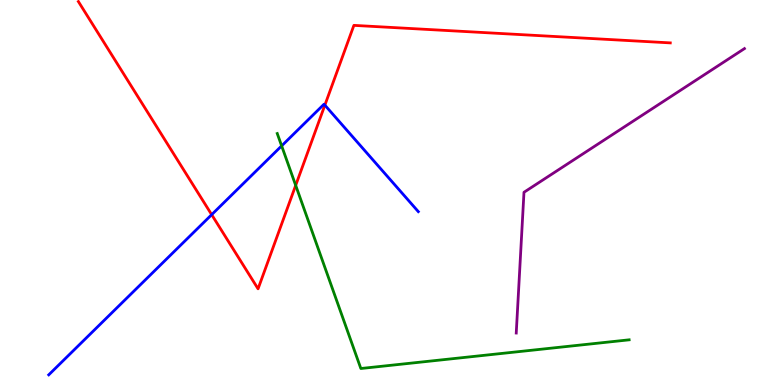[{'lines': ['blue', 'red'], 'intersections': [{'x': 2.73, 'y': 4.42}, {'x': 4.19, 'y': 7.27}]}, {'lines': ['green', 'red'], 'intersections': [{'x': 3.82, 'y': 5.19}]}, {'lines': ['purple', 'red'], 'intersections': []}, {'lines': ['blue', 'green'], 'intersections': [{'x': 3.63, 'y': 6.21}]}, {'lines': ['blue', 'purple'], 'intersections': []}, {'lines': ['green', 'purple'], 'intersections': []}]